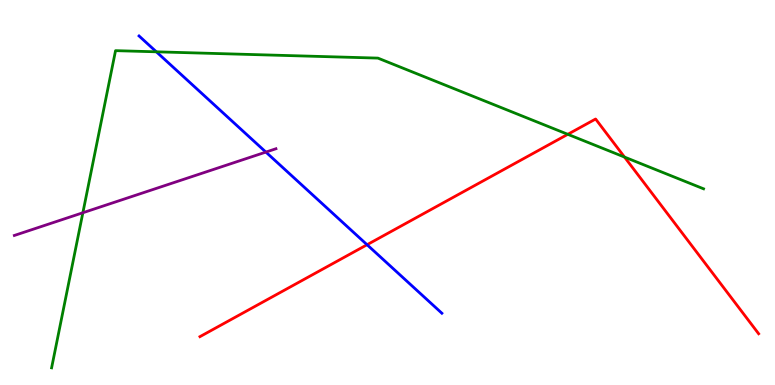[{'lines': ['blue', 'red'], 'intersections': [{'x': 4.74, 'y': 3.64}]}, {'lines': ['green', 'red'], 'intersections': [{'x': 7.33, 'y': 6.51}, {'x': 8.06, 'y': 5.92}]}, {'lines': ['purple', 'red'], 'intersections': []}, {'lines': ['blue', 'green'], 'intersections': [{'x': 2.02, 'y': 8.65}]}, {'lines': ['blue', 'purple'], 'intersections': [{'x': 3.43, 'y': 6.05}]}, {'lines': ['green', 'purple'], 'intersections': [{'x': 1.07, 'y': 4.47}]}]